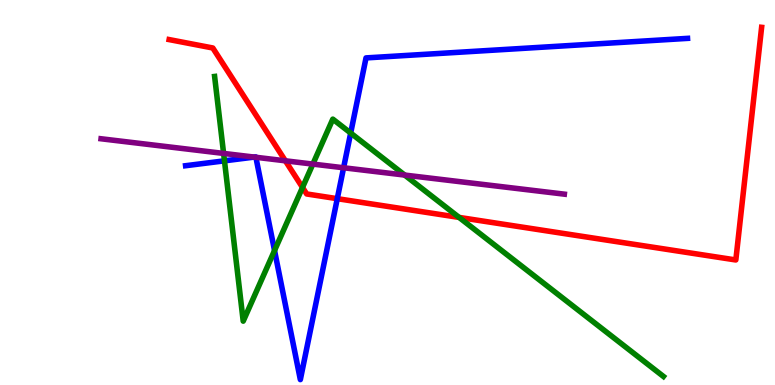[{'lines': ['blue', 'red'], 'intersections': [{'x': 4.35, 'y': 4.84}]}, {'lines': ['green', 'red'], 'intersections': [{'x': 3.9, 'y': 5.13}, {'x': 5.92, 'y': 4.35}]}, {'lines': ['purple', 'red'], 'intersections': [{'x': 3.68, 'y': 5.82}]}, {'lines': ['blue', 'green'], 'intersections': [{'x': 2.9, 'y': 5.82}, {'x': 3.54, 'y': 3.49}, {'x': 4.52, 'y': 6.54}]}, {'lines': ['blue', 'purple'], 'intersections': [{'x': 3.28, 'y': 5.92}, {'x': 3.3, 'y': 5.91}, {'x': 4.43, 'y': 5.64}]}, {'lines': ['green', 'purple'], 'intersections': [{'x': 2.89, 'y': 6.02}, {'x': 4.04, 'y': 5.74}, {'x': 5.22, 'y': 5.45}]}]